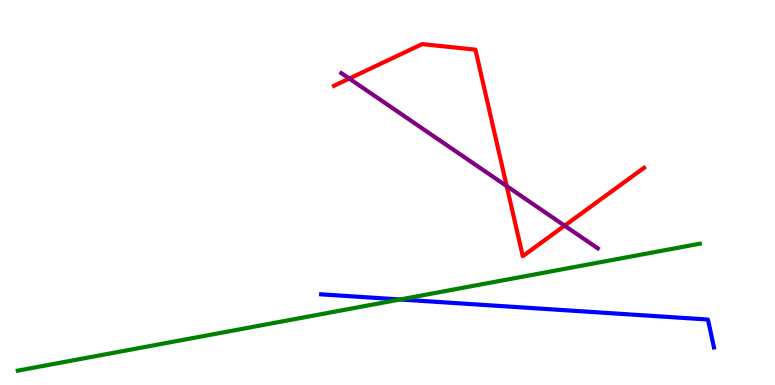[{'lines': ['blue', 'red'], 'intersections': []}, {'lines': ['green', 'red'], 'intersections': []}, {'lines': ['purple', 'red'], 'intersections': [{'x': 4.51, 'y': 7.96}, {'x': 6.54, 'y': 5.17}, {'x': 7.29, 'y': 4.14}]}, {'lines': ['blue', 'green'], 'intersections': [{'x': 5.16, 'y': 2.22}]}, {'lines': ['blue', 'purple'], 'intersections': []}, {'lines': ['green', 'purple'], 'intersections': []}]